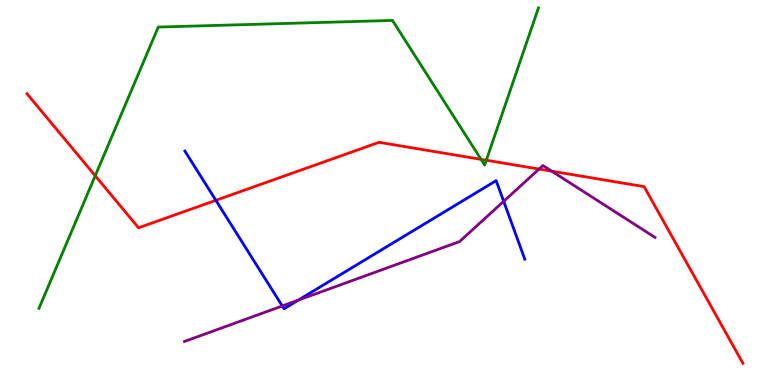[{'lines': ['blue', 'red'], 'intersections': [{'x': 2.79, 'y': 4.8}]}, {'lines': ['green', 'red'], 'intersections': [{'x': 1.23, 'y': 5.44}, {'x': 6.21, 'y': 5.86}, {'x': 6.27, 'y': 5.84}]}, {'lines': ['purple', 'red'], 'intersections': [{'x': 6.96, 'y': 5.61}, {'x': 7.12, 'y': 5.55}]}, {'lines': ['blue', 'green'], 'intersections': []}, {'lines': ['blue', 'purple'], 'intersections': [{'x': 3.64, 'y': 2.05}, {'x': 3.85, 'y': 2.2}, {'x': 6.5, 'y': 4.77}]}, {'lines': ['green', 'purple'], 'intersections': []}]